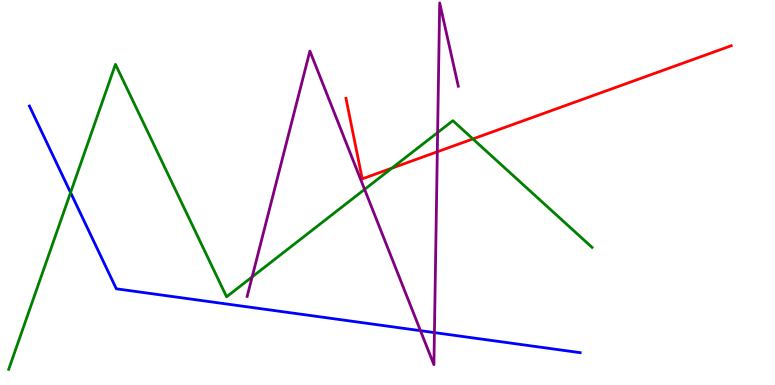[{'lines': ['blue', 'red'], 'intersections': []}, {'lines': ['green', 'red'], 'intersections': [{'x': 5.06, 'y': 5.63}, {'x': 6.1, 'y': 6.39}]}, {'lines': ['purple', 'red'], 'intersections': [{'x': 5.64, 'y': 6.06}]}, {'lines': ['blue', 'green'], 'intersections': [{'x': 0.911, 'y': 5.0}]}, {'lines': ['blue', 'purple'], 'intersections': [{'x': 5.43, 'y': 1.41}, {'x': 5.61, 'y': 1.36}]}, {'lines': ['green', 'purple'], 'intersections': [{'x': 3.25, 'y': 2.81}, {'x': 4.7, 'y': 5.08}, {'x': 5.65, 'y': 6.56}]}]